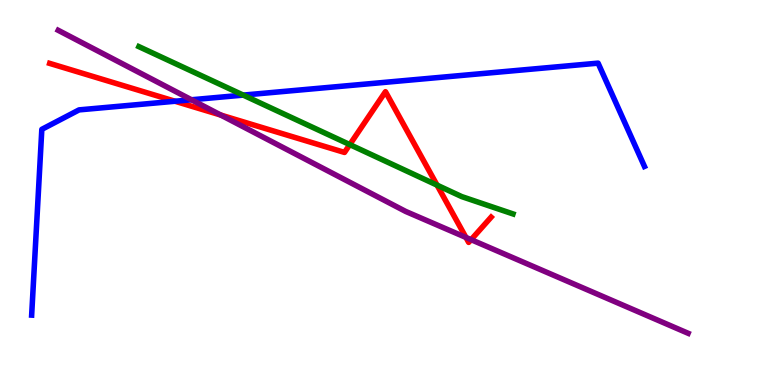[{'lines': ['blue', 'red'], 'intersections': [{'x': 2.26, 'y': 7.37}]}, {'lines': ['green', 'red'], 'intersections': [{'x': 4.51, 'y': 6.24}, {'x': 5.64, 'y': 5.19}]}, {'lines': ['purple', 'red'], 'intersections': [{'x': 2.85, 'y': 7.01}, {'x': 6.01, 'y': 3.83}, {'x': 6.08, 'y': 3.77}]}, {'lines': ['blue', 'green'], 'intersections': [{'x': 3.14, 'y': 7.53}]}, {'lines': ['blue', 'purple'], 'intersections': [{'x': 2.47, 'y': 7.41}]}, {'lines': ['green', 'purple'], 'intersections': []}]